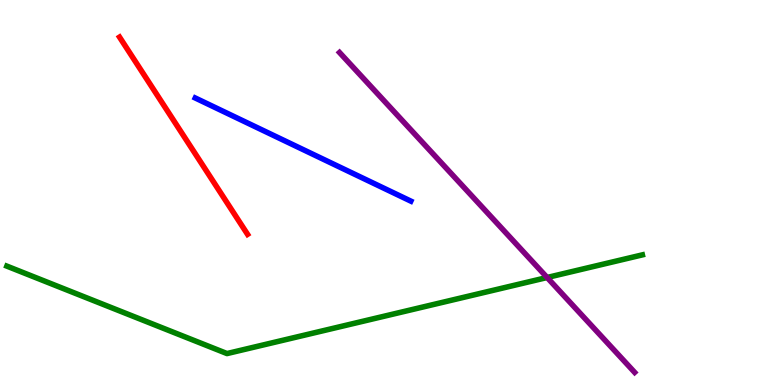[{'lines': ['blue', 'red'], 'intersections': []}, {'lines': ['green', 'red'], 'intersections': []}, {'lines': ['purple', 'red'], 'intersections': []}, {'lines': ['blue', 'green'], 'intersections': []}, {'lines': ['blue', 'purple'], 'intersections': []}, {'lines': ['green', 'purple'], 'intersections': [{'x': 7.06, 'y': 2.79}]}]